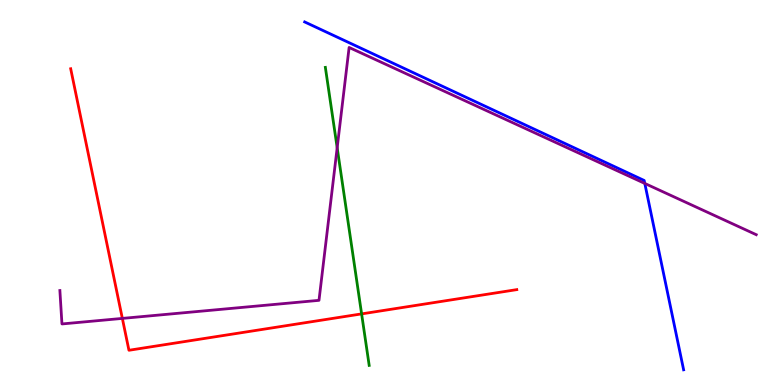[{'lines': ['blue', 'red'], 'intersections': []}, {'lines': ['green', 'red'], 'intersections': [{'x': 4.67, 'y': 1.85}]}, {'lines': ['purple', 'red'], 'intersections': [{'x': 1.58, 'y': 1.73}]}, {'lines': ['blue', 'green'], 'intersections': []}, {'lines': ['blue', 'purple'], 'intersections': [{'x': 8.32, 'y': 5.24}]}, {'lines': ['green', 'purple'], 'intersections': [{'x': 4.35, 'y': 6.16}]}]